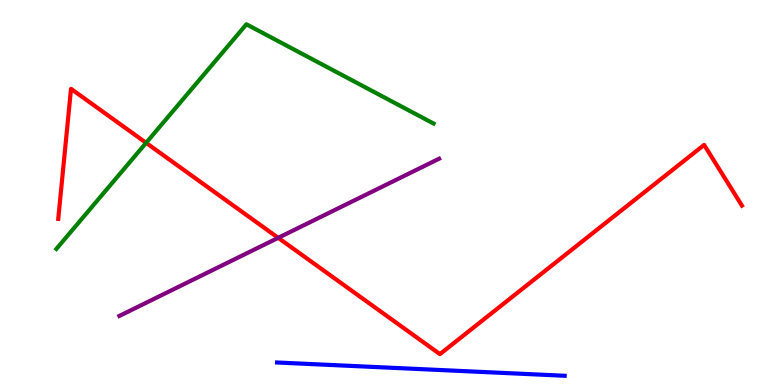[{'lines': ['blue', 'red'], 'intersections': []}, {'lines': ['green', 'red'], 'intersections': [{'x': 1.89, 'y': 6.29}]}, {'lines': ['purple', 'red'], 'intersections': [{'x': 3.59, 'y': 3.82}]}, {'lines': ['blue', 'green'], 'intersections': []}, {'lines': ['blue', 'purple'], 'intersections': []}, {'lines': ['green', 'purple'], 'intersections': []}]